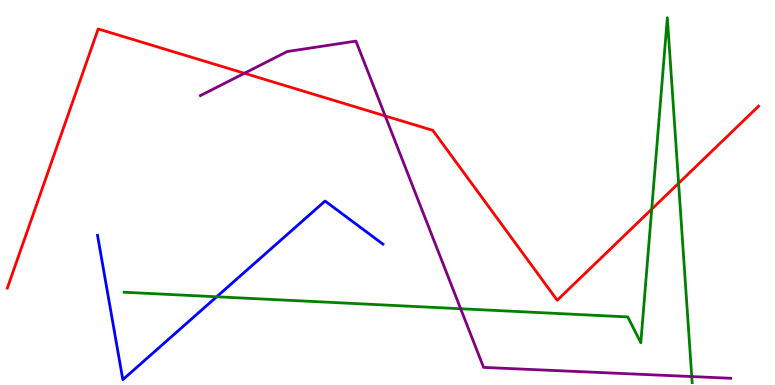[{'lines': ['blue', 'red'], 'intersections': []}, {'lines': ['green', 'red'], 'intersections': [{'x': 8.41, 'y': 4.57}, {'x': 8.76, 'y': 5.24}]}, {'lines': ['purple', 'red'], 'intersections': [{'x': 3.15, 'y': 8.1}, {'x': 4.97, 'y': 6.99}]}, {'lines': ['blue', 'green'], 'intersections': [{'x': 2.8, 'y': 2.29}]}, {'lines': ['blue', 'purple'], 'intersections': []}, {'lines': ['green', 'purple'], 'intersections': [{'x': 5.94, 'y': 1.98}, {'x': 8.93, 'y': 0.219}]}]